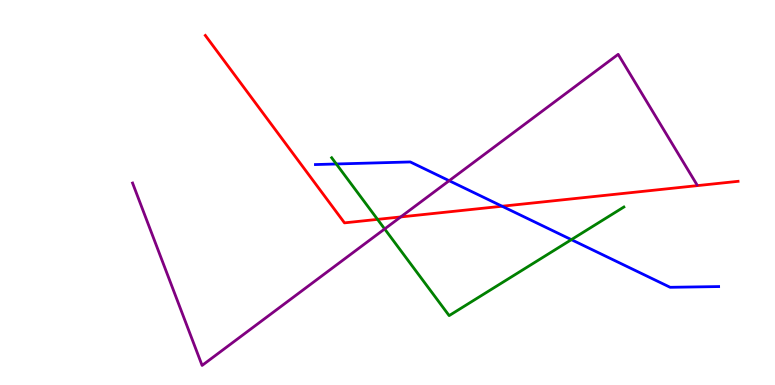[{'lines': ['blue', 'red'], 'intersections': [{'x': 6.48, 'y': 4.64}]}, {'lines': ['green', 'red'], 'intersections': [{'x': 4.87, 'y': 4.3}]}, {'lines': ['purple', 'red'], 'intersections': [{'x': 5.17, 'y': 4.37}]}, {'lines': ['blue', 'green'], 'intersections': [{'x': 4.34, 'y': 5.74}, {'x': 7.37, 'y': 3.78}]}, {'lines': ['blue', 'purple'], 'intersections': [{'x': 5.8, 'y': 5.31}]}, {'lines': ['green', 'purple'], 'intersections': [{'x': 4.96, 'y': 4.05}]}]